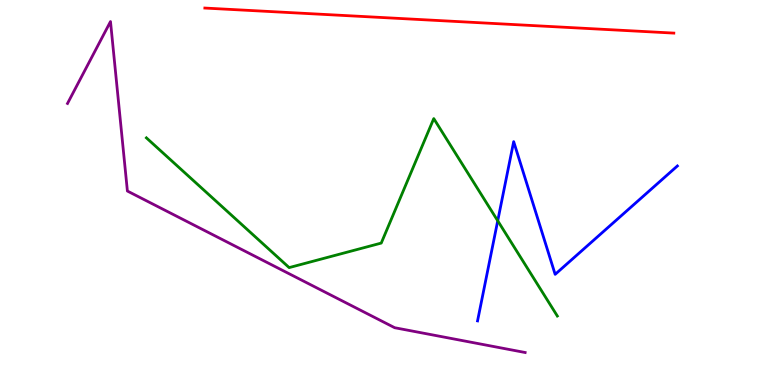[{'lines': ['blue', 'red'], 'intersections': []}, {'lines': ['green', 'red'], 'intersections': []}, {'lines': ['purple', 'red'], 'intersections': []}, {'lines': ['blue', 'green'], 'intersections': [{'x': 6.42, 'y': 4.27}]}, {'lines': ['blue', 'purple'], 'intersections': []}, {'lines': ['green', 'purple'], 'intersections': []}]